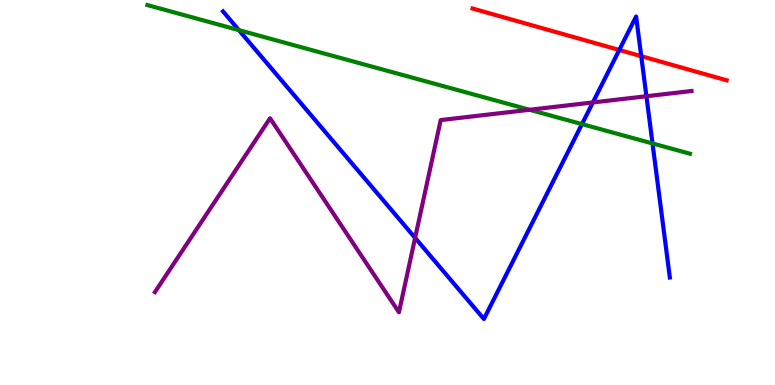[{'lines': ['blue', 'red'], 'intersections': [{'x': 7.99, 'y': 8.7}, {'x': 8.27, 'y': 8.54}]}, {'lines': ['green', 'red'], 'intersections': []}, {'lines': ['purple', 'red'], 'intersections': []}, {'lines': ['blue', 'green'], 'intersections': [{'x': 3.08, 'y': 9.22}, {'x': 7.51, 'y': 6.78}, {'x': 8.42, 'y': 6.27}]}, {'lines': ['blue', 'purple'], 'intersections': [{'x': 5.36, 'y': 3.82}, {'x': 7.65, 'y': 7.34}, {'x': 8.34, 'y': 7.5}]}, {'lines': ['green', 'purple'], 'intersections': [{'x': 6.83, 'y': 7.15}]}]